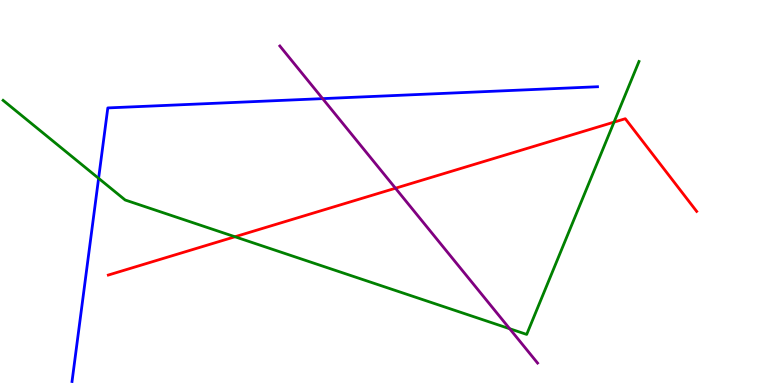[{'lines': ['blue', 'red'], 'intersections': []}, {'lines': ['green', 'red'], 'intersections': [{'x': 3.03, 'y': 3.85}, {'x': 7.92, 'y': 6.83}]}, {'lines': ['purple', 'red'], 'intersections': [{'x': 5.1, 'y': 5.11}]}, {'lines': ['blue', 'green'], 'intersections': [{'x': 1.27, 'y': 5.37}]}, {'lines': ['blue', 'purple'], 'intersections': [{'x': 4.16, 'y': 7.44}]}, {'lines': ['green', 'purple'], 'intersections': [{'x': 6.58, 'y': 1.46}]}]